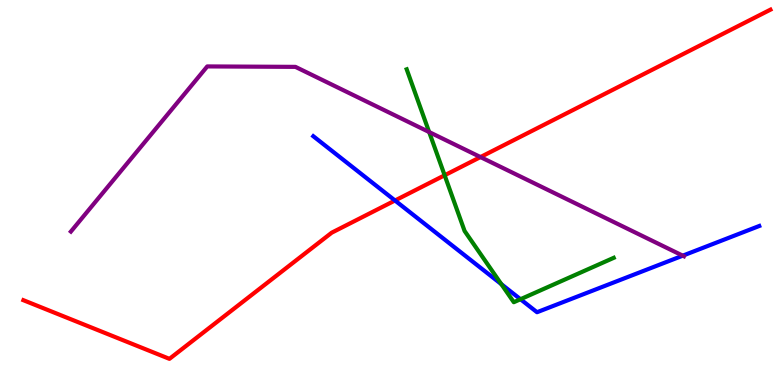[{'lines': ['blue', 'red'], 'intersections': [{'x': 5.1, 'y': 4.79}]}, {'lines': ['green', 'red'], 'intersections': [{'x': 5.74, 'y': 5.45}]}, {'lines': ['purple', 'red'], 'intersections': [{'x': 6.2, 'y': 5.92}]}, {'lines': ['blue', 'green'], 'intersections': [{'x': 6.47, 'y': 2.62}, {'x': 6.72, 'y': 2.23}]}, {'lines': ['blue', 'purple'], 'intersections': [{'x': 8.81, 'y': 3.36}]}, {'lines': ['green', 'purple'], 'intersections': [{'x': 5.54, 'y': 6.57}]}]